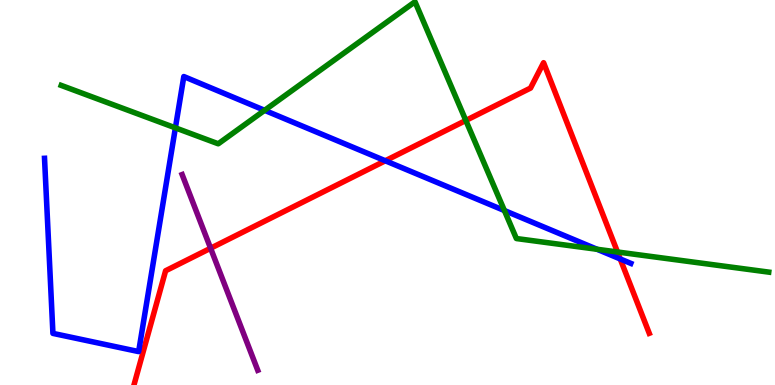[{'lines': ['blue', 'red'], 'intersections': [{'x': 4.97, 'y': 5.82}, {'x': 8.0, 'y': 3.27}]}, {'lines': ['green', 'red'], 'intersections': [{'x': 6.01, 'y': 6.87}, {'x': 7.97, 'y': 3.45}]}, {'lines': ['purple', 'red'], 'intersections': [{'x': 2.72, 'y': 3.55}]}, {'lines': ['blue', 'green'], 'intersections': [{'x': 2.26, 'y': 6.68}, {'x': 3.41, 'y': 7.13}, {'x': 6.51, 'y': 4.53}, {'x': 7.7, 'y': 3.53}]}, {'lines': ['blue', 'purple'], 'intersections': []}, {'lines': ['green', 'purple'], 'intersections': []}]